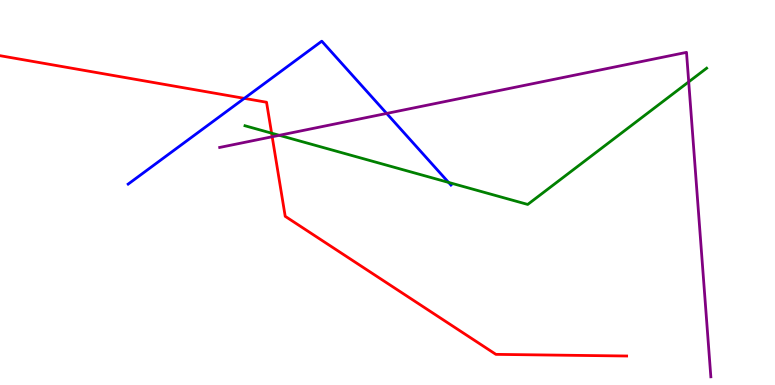[{'lines': ['blue', 'red'], 'intersections': [{'x': 3.15, 'y': 7.45}]}, {'lines': ['green', 'red'], 'intersections': [{'x': 3.5, 'y': 6.54}]}, {'lines': ['purple', 'red'], 'intersections': [{'x': 3.51, 'y': 6.45}]}, {'lines': ['blue', 'green'], 'intersections': [{'x': 5.79, 'y': 5.26}]}, {'lines': ['blue', 'purple'], 'intersections': [{'x': 4.99, 'y': 7.05}]}, {'lines': ['green', 'purple'], 'intersections': [{'x': 3.6, 'y': 6.49}, {'x': 8.89, 'y': 7.87}]}]